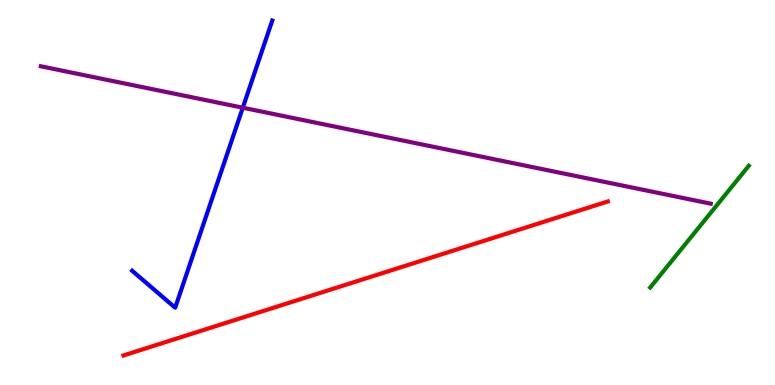[{'lines': ['blue', 'red'], 'intersections': []}, {'lines': ['green', 'red'], 'intersections': []}, {'lines': ['purple', 'red'], 'intersections': []}, {'lines': ['blue', 'green'], 'intersections': []}, {'lines': ['blue', 'purple'], 'intersections': [{'x': 3.13, 'y': 7.2}]}, {'lines': ['green', 'purple'], 'intersections': []}]